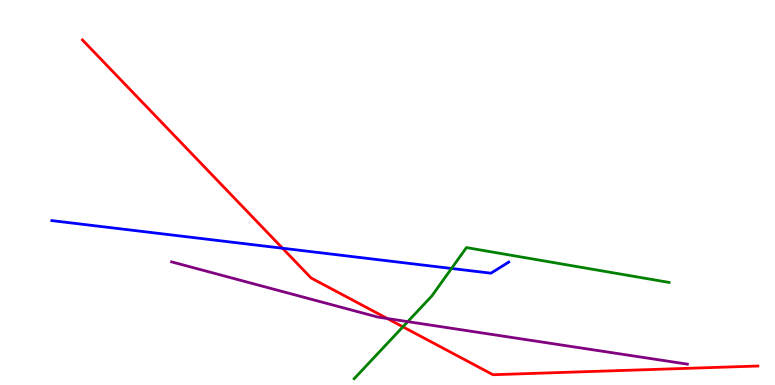[{'lines': ['blue', 'red'], 'intersections': [{'x': 3.65, 'y': 3.55}]}, {'lines': ['green', 'red'], 'intersections': [{'x': 5.2, 'y': 1.51}]}, {'lines': ['purple', 'red'], 'intersections': [{'x': 5.0, 'y': 1.73}]}, {'lines': ['blue', 'green'], 'intersections': [{'x': 5.83, 'y': 3.03}]}, {'lines': ['blue', 'purple'], 'intersections': []}, {'lines': ['green', 'purple'], 'intersections': [{'x': 5.26, 'y': 1.65}]}]